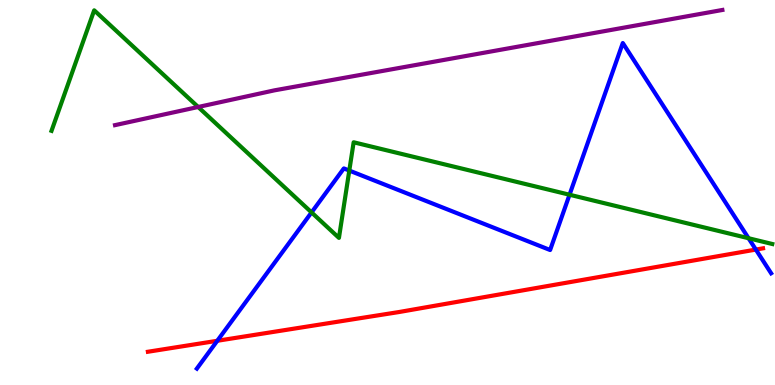[{'lines': ['blue', 'red'], 'intersections': [{'x': 2.8, 'y': 1.15}, {'x': 9.75, 'y': 3.52}]}, {'lines': ['green', 'red'], 'intersections': []}, {'lines': ['purple', 'red'], 'intersections': []}, {'lines': ['blue', 'green'], 'intersections': [{'x': 4.02, 'y': 4.48}, {'x': 4.51, 'y': 5.57}, {'x': 7.35, 'y': 4.94}, {'x': 9.66, 'y': 3.81}]}, {'lines': ['blue', 'purple'], 'intersections': []}, {'lines': ['green', 'purple'], 'intersections': [{'x': 2.56, 'y': 7.22}]}]